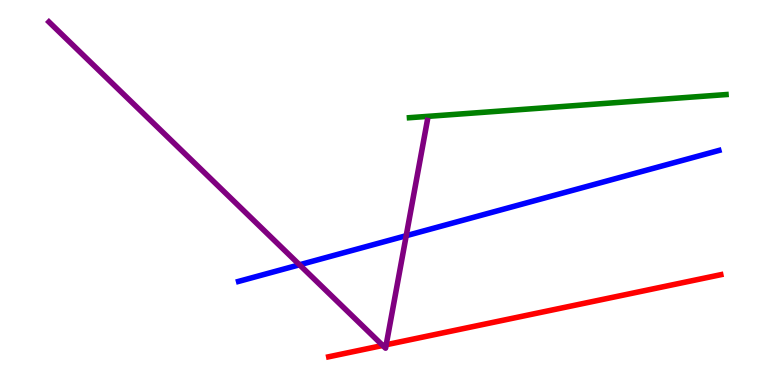[{'lines': ['blue', 'red'], 'intersections': []}, {'lines': ['green', 'red'], 'intersections': []}, {'lines': ['purple', 'red'], 'intersections': [{'x': 4.94, 'y': 1.03}, {'x': 4.98, 'y': 1.05}]}, {'lines': ['blue', 'green'], 'intersections': []}, {'lines': ['blue', 'purple'], 'intersections': [{'x': 3.86, 'y': 3.12}, {'x': 5.24, 'y': 3.88}]}, {'lines': ['green', 'purple'], 'intersections': []}]